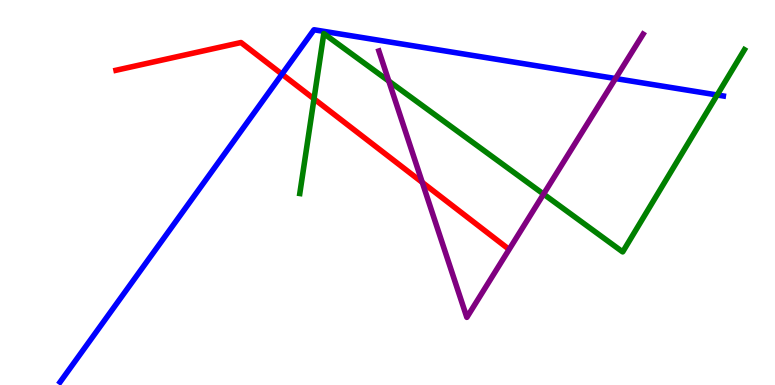[{'lines': ['blue', 'red'], 'intersections': [{'x': 3.64, 'y': 8.07}]}, {'lines': ['green', 'red'], 'intersections': [{'x': 4.05, 'y': 7.43}]}, {'lines': ['purple', 'red'], 'intersections': [{'x': 5.45, 'y': 5.26}]}, {'lines': ['blue', 'green'], 'intersections': [{'x': 9.25, 'y': 7.53}]}, {'lines': ['blue', 'purple'], 'intersections': [{'x': 7.94, 'y': 7.96}]}, {'lines': ['green', 'purple'], 'intersections': [{'x': 5.02, 'y': 7.89}, {'x': 7.01, 'y': 4.96}]}]